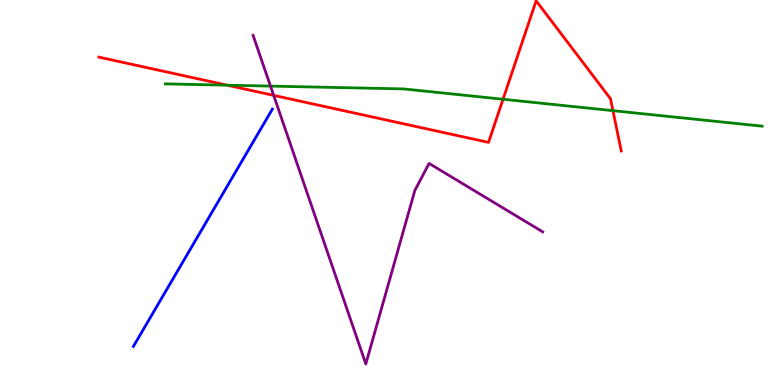[{'lines': ['blue', 'red'], 'intersections': []}, {'lines': ['green', 'red'], 'intersections': [{'x': 2.93, 'y': 7.79}, {'x': 6.49, 'y': 7.42}, {'x': 7.91, 'y': 7.13}]}, {'lines': ['purple', 'red'], 'intersections': [{'x': 3.53, 'y': 7.52}]}, {'lines': ['blue', 'green'], 'intersections': []}, {'lines': ['blue', 'purple'], 'intersections': []}, {'lines': ['green', 'purple'], 'intersections': [{'x': 3.49, 'y': 7.76}]}]